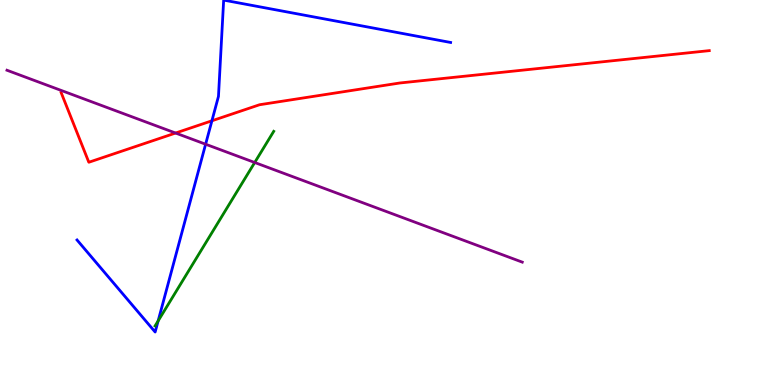[{'lines': ['blue', 'red'], 'intersections': [{'x': 2.73, 'y': 6.86}]}, {'lines': ['green', 'red'], 'intersections': []}, {'lines': ['purple', 'red'], 'intersections': [{'x': 2.27, 'y': 6.54}]}, {'lines': ['blue', 'green'], 'intersections': [{'x': 2.04, 'y': 1.67}]}, {'lines': ['blue', 'purple'], 'intersections': [{'x': 2.65, 'y': 6.25}]}, {'lines': ['green', 'purple'], 'intersections': [{'x': 3.29, 'y': 5.78}]}]